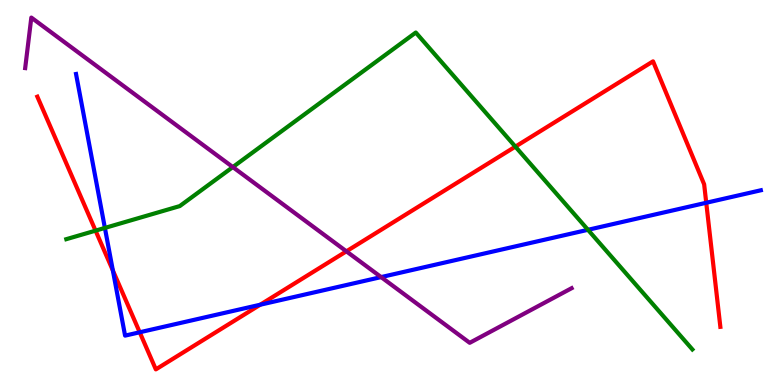[{'lines': ['blue', 'red'], 'intersections': [{'x': 1.46, 'y': 2.97}, {'x': 1.8, 'y': 1.37}, {'x': 3.36, 'y': 2.08}, {'x': 9.11, 'y': 4.73}]}, {'lines': ['green', 'red'], 'intersections': [{'x': 1.23, 'y': 4.01}, {'x': 6.65, 'y': 6.19}]}, {'lines': ['purple', 'red'], 'intersections': [{'x': 4.47, 'y': 3.47}]}, {'lines': ['blue', 'green'], 'intersections': [{'x': 1.35, 'y': 4.08}, {'x': 7.59, 'y': 4.03}]}, {'lines': ['blue', 'purple'], 'intersections': [{'x': 4.92, 'y': 2.8}]}, {'lines': ['green', 'purple'], 'intersections': [{'x': 3.0, 'y': 5.66}]}]